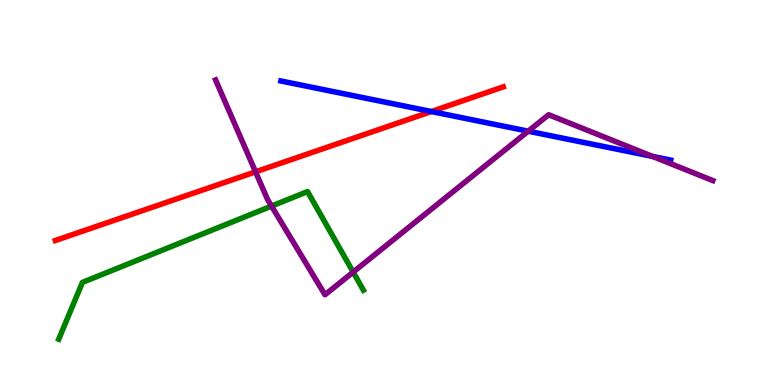[{'lines': ['blue', 'red'], 'intersections': [{'x': 5.57, 'y': 7.1}]}, {'lines': ['green', 'red'], 'intersections': []}, {'lines': ['purple', 'red'], 'intersections': [{'x': 3.3, 'y': 5.54}]}, {'lines': ['blue', 'green'], 'intersections': []}, {'lines': ['blue', 'purple'], 'intersections': [{'x': 6.82, 'y': 6.59}, {'x': 8.42, 'y': 5.94}]}, {'lines': ['green', 'purple'], 'intersections': [{'x': 3.5, 'y': 4.65}, {'x': 4.56, 'y': 2.93}]}]